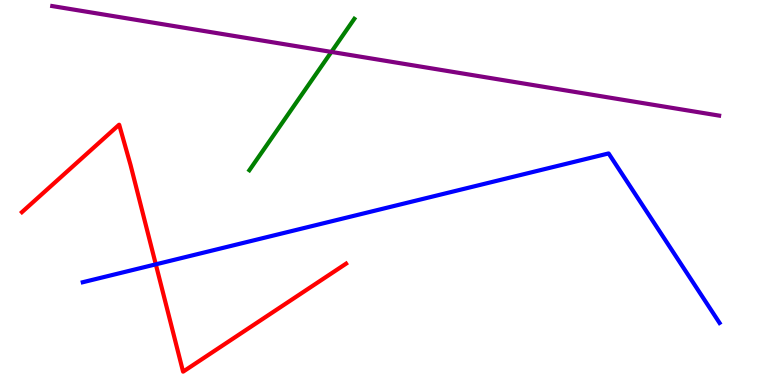[{'lines': ['blue', 'red'], 'intersections': [{'x': 2.01, 'y': 3.13}]}, {'lines': ['green', 'red'], 'intersections': []}, {'lines': ['purple', 'red'], 'intersections': []}, {'lines': ['blue', 'green'], 'intersections': []}, {'lines': ['blue', 'purple'], 'intersections': []}, {'lines': ['green', 'purple'], 'intersections': [{'x': 4.28, 'y': 8.65}]}]